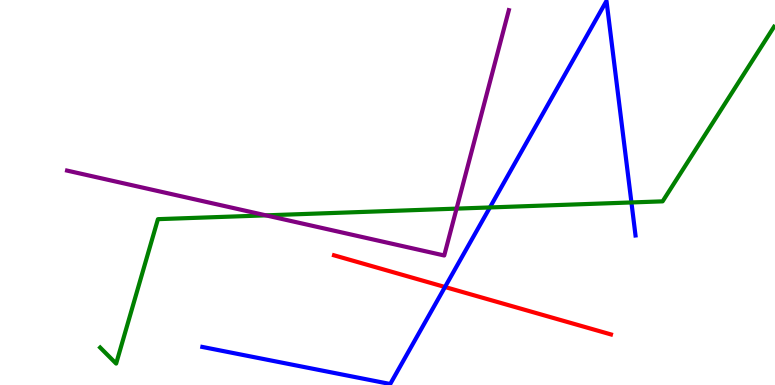[{'lines': ['blue', 'red'], 'intersections': [{'x': 5.74, 'y': 2.55}]}, {'lines': ['green', 'red'], 'intersections': []}, {'lines': ['purple', 'red'], 'intersections': []}, {'lines': ['blue', 'green'], 'intersections': [{'x': 6.32, 'y': 4.61}, {'x': 8.15, 'y': 4.74}]}, {'lines': ['blue', 'purple'], 'intersections': []}, {'lines': ['green', 'purple'], 'intersections': [{'x': 3.43, 'y': 4.41}, {'x': 5.89, 'y': 4.58}]}]